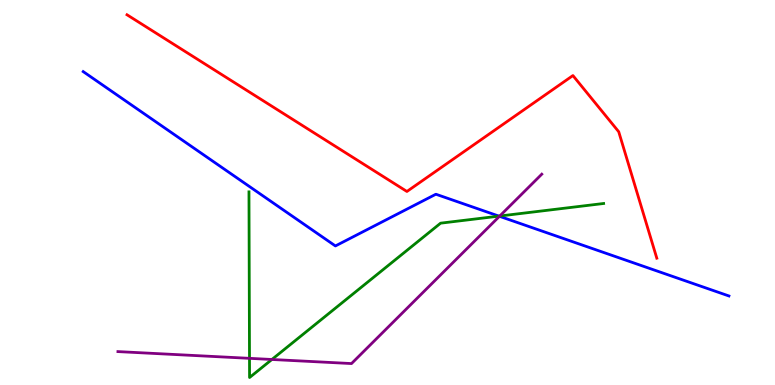[{'lines': ['blue', 'red'], 'intersections': []}, {'lines': ['green', 'red'], 'intersections': []}, {'lines': ['purple', 'red'], 'intersections': []}, {'lines': ['blue', 'green'], 'intersections': [{'x': 6.44, 'y': 4.39}]}, {'lines': ['blue', 'purple'], 'intersections': [{'x': 6.44, 'y': 4.38}]}, {'lines': ['green', 'purple'], 'intersections': [{'x': 3.22, 'y': 0.693}, {'x': 3.51, 'y': 0.663}, {'x': 6.45, 'y': 4.39}]}]